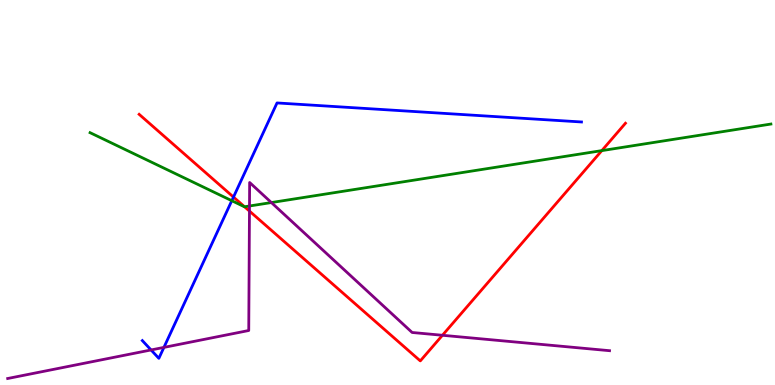[{'lines': ['blue', 'red'], 'intersections': [{'x': 3.01, 'y': 4.88}]}, {'lines': ['green', 'red'], 'intersections': [{'x': 3.16, 'y': 4.63}, {'x': 7.77, 'y': 6.09}]}, {'lines': ['purple', 'red'], 'intersections': [{'x': 3.22, 'y': 4.52}, {'x': 5.71, 'y': 1.29}]}, {'lines': ['blue', 'green'], 'intersections': [{'x': 2.99, 'y': 4.79}]}, {'lines': ['blue', 'purple'], 'intersections': [{'x': 1.95, 'y': 0.91}, {'x': 2.12, 'y': 0.977}]}, {'lines': ['green', 'purple'], 'intersections': [{'x': 3.22, 'y': 4.65}, {'x': 3.5, 'y': 4.74}]}]